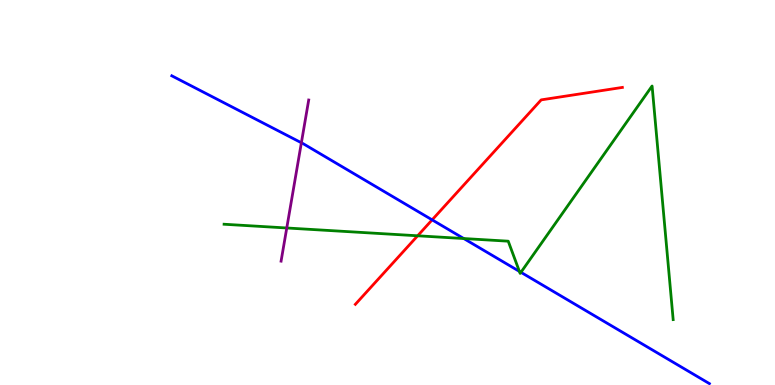[{'lines': ['blue', 'red'], 'intersections': [{'x': 5.58, 'y': 4.29}]}, {'lines': ['green', 'red'], 'intersections': [{'x': 5.39, 'y': 3.88}]}, {'lines': ['purple', 'red'], 'intersections': []}, {'lines': ['blue', 'green'], 'intersections': [{'x': 5.98, 'y': 3.8}, {'x': 6.7, 'y': 2.95}, {'x': 6.72, 'y': 2.93}]}, {'lines': ['blue', 'purple'], 'intersections': [{'x': 3.89, 'y': 6.29}]}, {'lines': ['green', 'purple'], 'intersections': [{'x': 3.7, 'y': 4.08}]}]